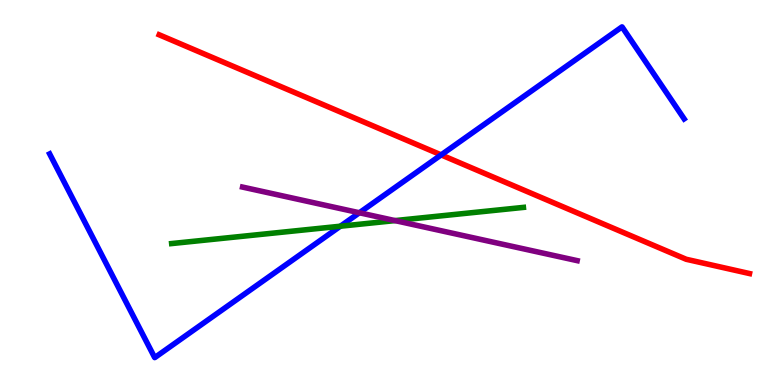[{'lines': ['blue', 'red'], 'intersections': [{'x': 5.69, 'y': 5.98}]}, {'lines': ['green', 'red'], 'intersections': []}, {'lines': ['purple', 'red'], 'intersections': []}, {'lines': ['blue', 'green'], 'intersections': [{'x': 4.39, 'y': 4.12}]}, {'lines': ['blue', 'purple'], 'intersections': [{'x': 4.64, 'y': 4.47}]}, {'lines': ['green', 'purple'], 'intersections': [{'x': 5.1, 'y': 4.27}]}]